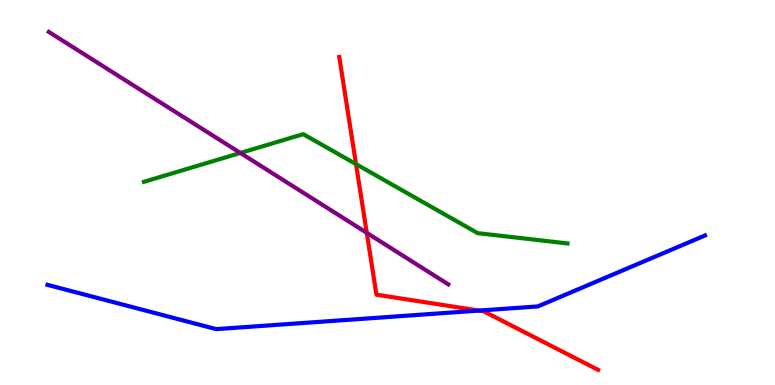[{'lines': ['blue', 'red'], 'intersections': [{'x': 6.18, 'y': 1.93}]}, {'lines': ['green', 'red'], 'intersections': [{'x': 4.59, 'y': 5.74}]}, {'lines': ['purple', 'red'], 'intersections': [{'x': 4.73, 'y': 3.95}]}, {'lines': ['blue', 'green'], 'intersections': []}, {'lines': ['blue', 'purple'], 'intersections': []}, {'lines': ['green', 'purple'], 'intersections': [{'x': 3.1, 'y': 6.03}]}]